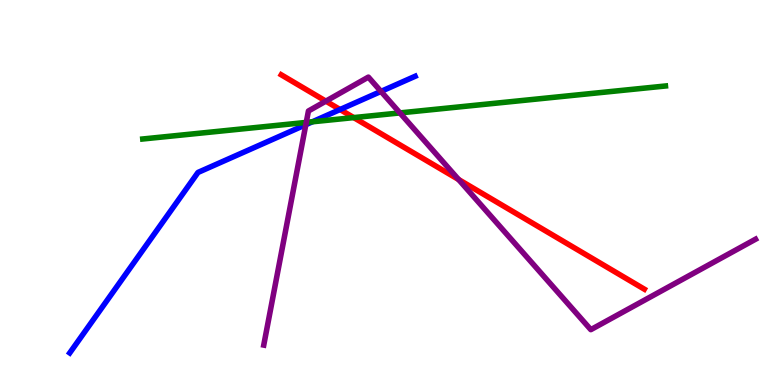[{'lines': ['blue', 'red'], 'intersections': [{'x': 4.39, 'y': 7.16}]}, {'lines': ['green', 'red'], 'intersections': [{'x': 4.56, 'y': 6.95}]}, {'lines': ['purple', 'red'], 'intersections': [{'x': 4.2, 'y': 7.37}, {'x': 5.92, 'y': 5.34}]}, {'lines': ['blue', 'green'], 'intersections': [{'x': 4.03, 'y': 6.84}]}, {'lines': ['blue', 'purple'], 'intersections': [{'x': 3.95, 'y': 6.76}, {'x': 4.92, 'y': 7.63}]}, {'lines': ['green', 'purple'], 'intersections': [{'x': 3.95, 'y': 6.82}, {'x': 5.16, 'y': 7.07}]}]